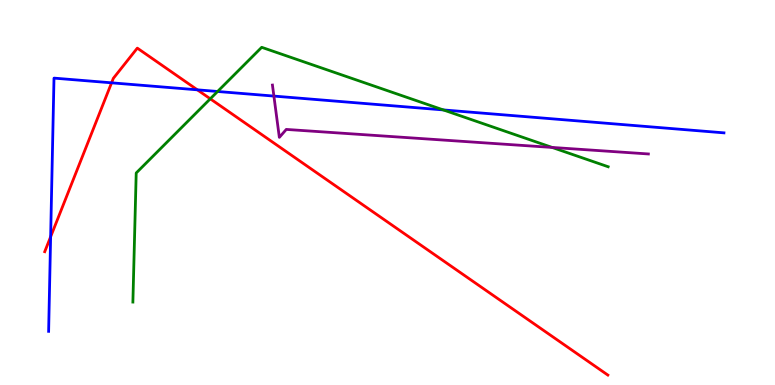[{'lines': ['blue', 'red'], 'intersections': [{'x': 0.653, 'y': 3.85}, {'x': 1.44, 'y': 7.85}, {'x': 2.55, 'y': 7.67}]}, {'lines': ['green', 'red'], 'intersections': [{'x': 2.71, 'y': 7.43}]}, {'lines': ['purple', 'red'], 'intersections': []}, {'lines': ['blue', 'green'], 'intersections': [{'x': 2.81, 'y': 7.62}, {'x': 5.72, 'y': 7.14}]}, {'lines': ['blue', 'purple'], 'intersections': [{'x': 3.53, 'y': 7.5}]}, {'lines': ['green', 'purple'], 'intersections': [{'x': 7.12, 'y': 6.17}]}]